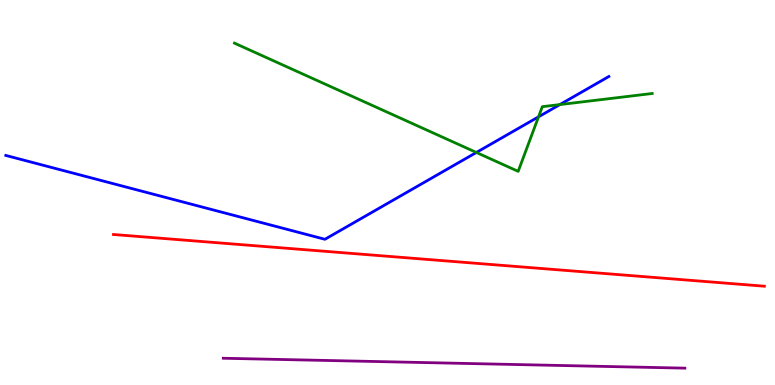[{'lines': ['blue', 'red'], 'intersections': []}, {'lines': ['green', 'red'], 'intersections': []}, {'lines': ['purple', 'red'], 'intersections': []}, {'lines': ['blue', 'green'], 'intersections': [{'x': 6.15, 'y': 6.04}, {'x': 6.95, 'y': 6.97}, {'x': 7.22, 'y': 7.28}]}, {'lines': ['blue', 'purple'], 'intersections': []}, {'lines': ['green', 'purple'], 'intersections': []}]